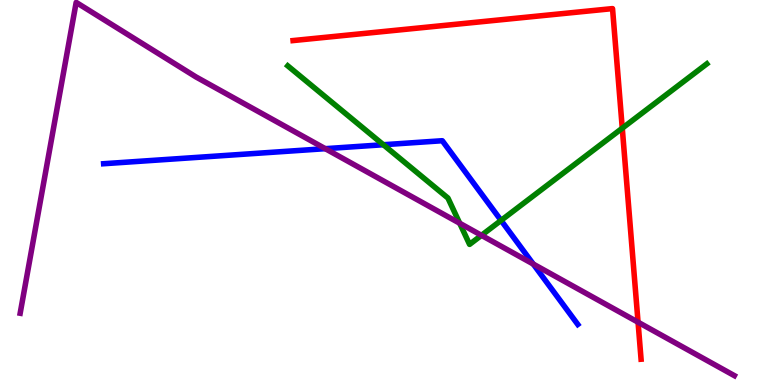[{'lines': ['blue', 'red'], 'intersections': []}, {'lines': ['green', 'red'], 'intersections': [{'x': 8.03, 'y': 6.67}]}, {'lines': ['purple', 'red'], 'intersections': [{'x': 8.23, 'y': 1.63}]}, {'lines': ['blue', 'green'], 'intersections': [{'x': 4.95, 'y': 6.24}, {'x': 6.47, 'y': 4.27}]}, {'lines': ['blue', 'purple'], 'intersections': [{'x': 4.2, 'y': 6.14}, {'x': 6.88, 'y': 3.14}]}, {'lines': ['green', 'purple'], 'intersections': [{'x': 5.93, 'y': 4.2}, {'x': 6.21, 'y': 3.89}]}]